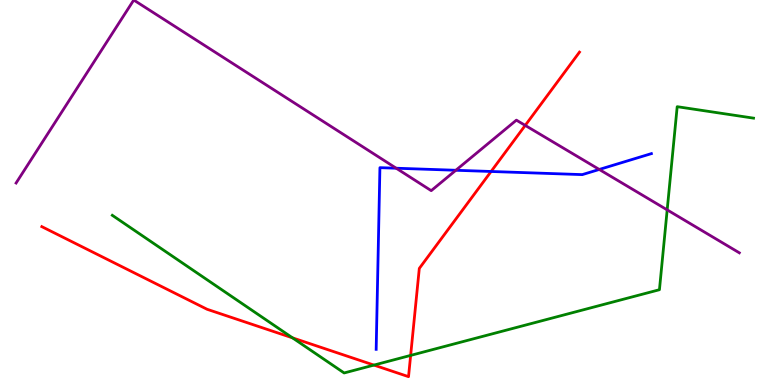[{'lines': ['blue', 'red'], 'intersections': [{'x': 6.34, 'y': 5.55}]}, {'lines': ['green', 'red'], 'intersections': [{'x': 3.77, 'y': 1.22}, {'x': 4.83, 'y': 0.517}, {'x': 5.3, 'y': 0.769}]}, {'lines': ['purple', 'red'], 'intersections': [{'x': 6.78, 'y': 6.74}]}, {'lines': ['blue', 'green'], 'intersections': []}, {'lines': ['blue', 'purple'], 'intersections': [{'x': 5.11, 'y': 5.63}, {'x': 5.88, 'y': 5.58}, {'x': 7.73, 'y': 5.6}]}, {'lines': ['green', 'purple'], 'intersections': [{'x': 8.61, 'y': 4.55}]}]